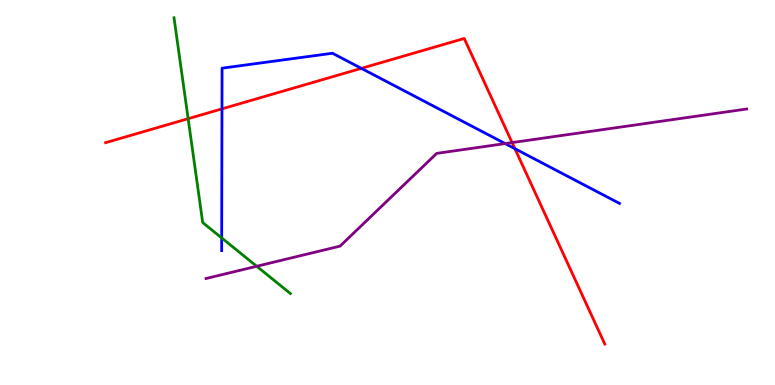[{'lines': ['blue', 'red'], 'intersections': [{'x': 2.86, 'y': 7.17}, {'x': 4.66, 'y': 8.22}, {'x': 6.64, 'y': 6.14}]}, {'lines': ['green', 'red'], 'intersections': [{'x': 2.43, 'y': 6.92}]}, {'lines': ['purple', 'red'], 'intersections': [{'x': 6.61, 'y': 6.3}]}, {'lines': ['blue', 'green'], 'intersections': [{'x': 2.86, 'y': 3.82}]}, {'lines': ['blue', 'purple'], 'intersections': [{'x': 6.52, 'y': 6.27}]}, {'lines': ['green', 'purple'], 'intersections': [{'x': 3.31, 'y': 3.08}]}]